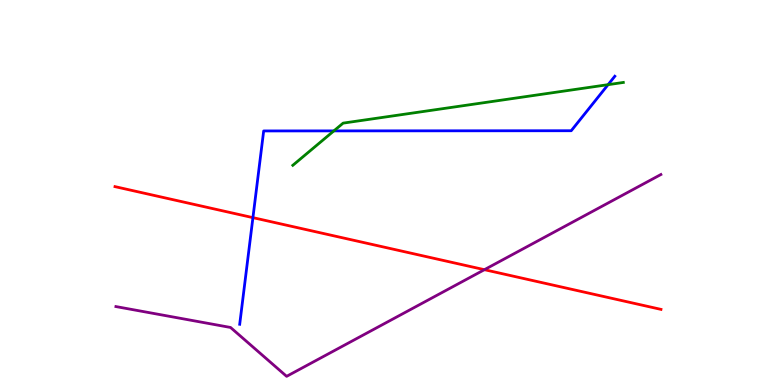[{'lines': ['blue', 'red'], 'intersections': [{'x': 3.26, 'y': 4.35}]}, {'lines': ['green', 'red'], 'intersections': []}, {'lines': ['purple', 'red'], 'intersections': [{'x': 6.25, 'y': 3.0}]}, {'lines': ['blue', 'green'], 'intersections': [{'x': 4.31, 'y': 6.6}, {'x': 7.85, 'y': 7.8}]}, {'lines': ['blue', 'purple'], 'intersections': []}, {'lines': ['green', 'purple'], 'intersections': []}]